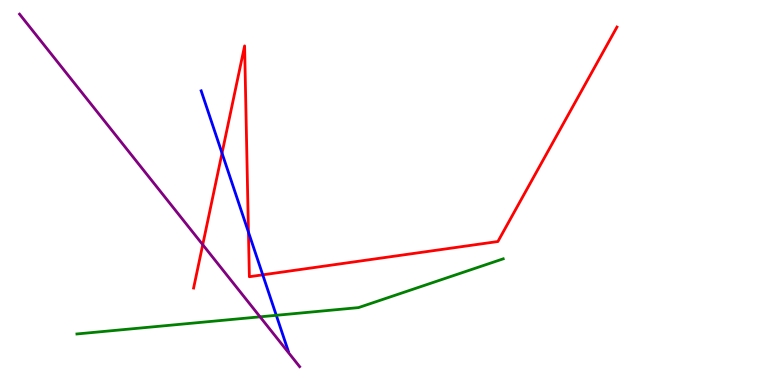[{'lines': ['blue', 'red'], 'intersections': [{'x': 2.86, 'y': 6.02}, {'x': 3.21, 'y': 3.97}, {'x': 3.39, 'y': 2.86}]}, {'lines': ['green', 'red'], 'intersections': []}, {'lines': ['purple', 'red'], 'intersections': [{'x': 2.62, 'y': 3.64}]}, {'lines': ['blue', 'green'], 'intersections': [{'x': 3.56, 'y': 1.81}]}, {'lines': ['blue', 'purple'], 'intersections': []}, {'lines': ['green', 'purple'], 'intersections': [{'x': 3.36, 'y': 1.77}]}]